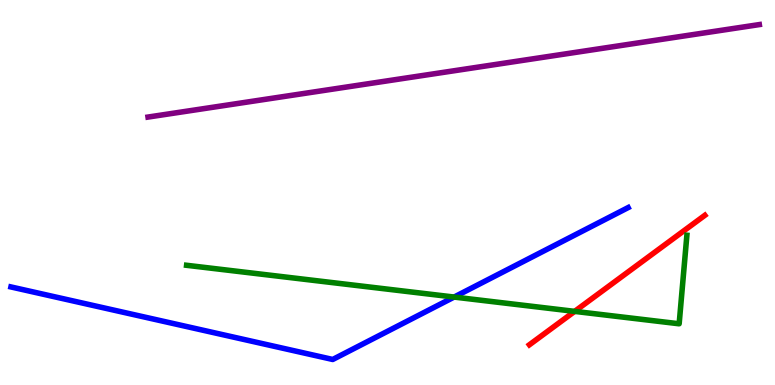[{'lines': ['blue', 'red'], 'intersections': []}, {'lines': ['green', 'red'], 'intersections': [{'x': 7.42, 'y': 1.91}]}, {'lines': ['purple', 'red'], 'intersections': []}, {'lines': ['blue', 'green'], 'intersections': [{'x': 5.86, 'y': 2.28}]}, {'lines': ['blue', 'purple'], 'intersections': []}, {'lines': ['green', 'purple'], 'intersections': []}]